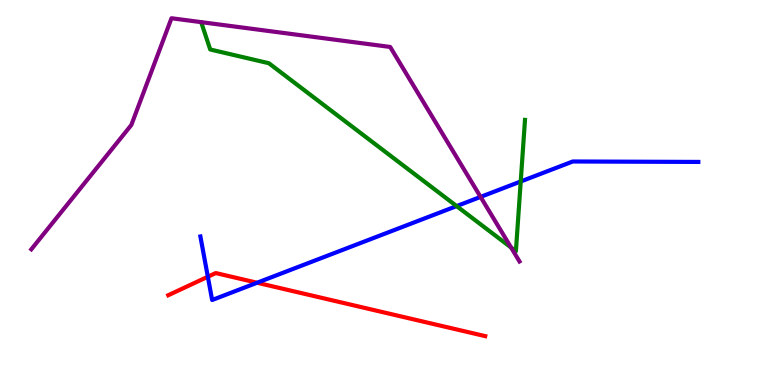[{'lines': ['blue', 'red'], 'intersections': [{'x': 2.68, 'y': 2.81}, {'x': 3.32, 'y': 2.66}]}, {'lines': ['green', 'red'], 'intersections': []}, {'lines': ['purple', 'red'], 'intersections': []}, {'lines': ['blue', 'green'], 'intersections': [{'x': 5.89, 'y': 4.65}, {'x': 6.72, 'y': 5.29}]}, {'lines': ['blue', 'purple'], 'intersections': [{'x': 6.2, 'y': 4.89}]}, {'lines': ['green', 'purple'], 'intersections': [{'x': 6.59, 'y': 3.57}]}]